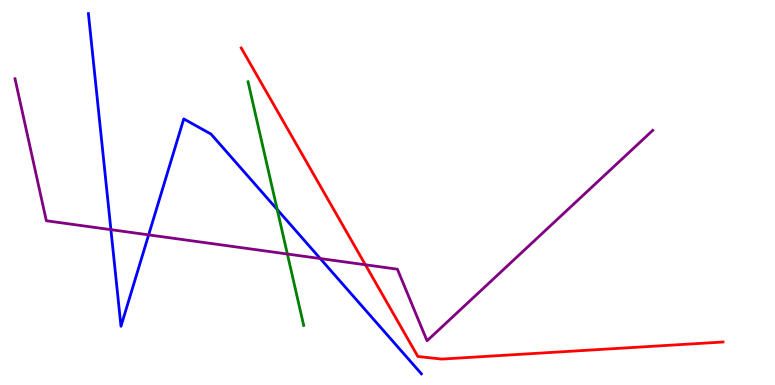[{'lines': ['blue', 'red'], 'intersections': []}, {'lines': ['green', 'red'], 'intersections': []}, {'lines': ['purple', 'red'], 'intersections': [{'x': 4.71, 'y': 3.12}]}, {'lines': ['blue', 'green'], 'intersections': [{'x': 3.58, 'y': 4.56}]}, {'lines': ['blue', 'purple'], 'intersections': [{'x': 1.43, 'y': 4.03}, {'x': 1.92, 'y': 3.9}, {'x': 4.13, 'y': 3.28}]}, {'lines': ['green', 'purple'], 'intersections': [{'x': 3.71, 'y': 3.4}]}]